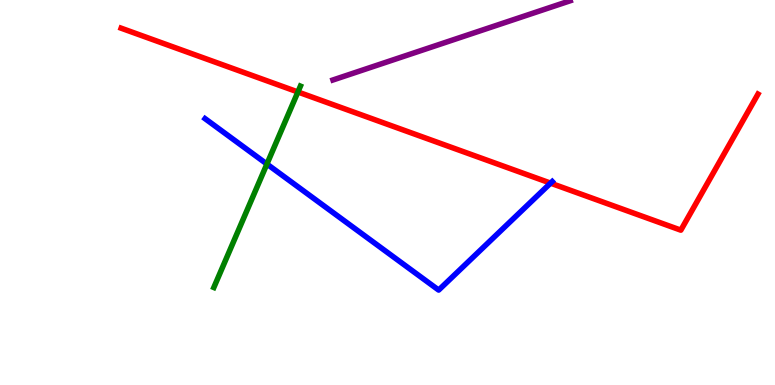[{'lines': ['blue', 'red'], 'intersections': [{'x': 7.1, 'y': 5.24}]}, {'lines': ['green', 'red'], 'intersections': [{'x': 3.84, 'y': 7.61}]}, {'lines': ['purple', 'red'], 'intersections': []}, {'lines': ['blue', 'green'], 'intersections': [{'x': 3.44, 'y': 5.74}]}, {'lines': ['blue', 'purple'], 'intersections': []}, {'lines': ['green', 'purple'], 'intersections': []}]